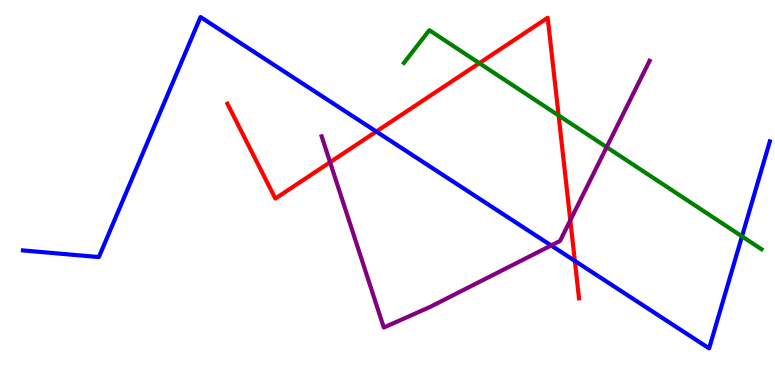[{'lines': ['blue', 'red'], 'intersections': [{'x': 4.86, 'y': 6.58}, {'x': 7.42, 'y': 3.22}]}, {'lines': ['green', 'red'], 'intersections': [{'x': 6.18, 'y': 8.36}, {'x': 7.21, 'y': 7.0}]}, {'lines': ['purple', 'red'], 'intersections': [{'x': 4.26, 'y': 5.79}, {'x': 7.36, 'y': 4.28}]}, {'lines': ['blue', 'green'], 'intersections': [{'x': 9.57, 'y': 3.86}]}, {'lines': ['blue', 'purple'], 'intersections': [{'x': 7.11, 'y': 3.62}]}, {'lines': ['green', 'purple'], 'intersections': [{'x': 7.83, 'y': 6.18}]}]